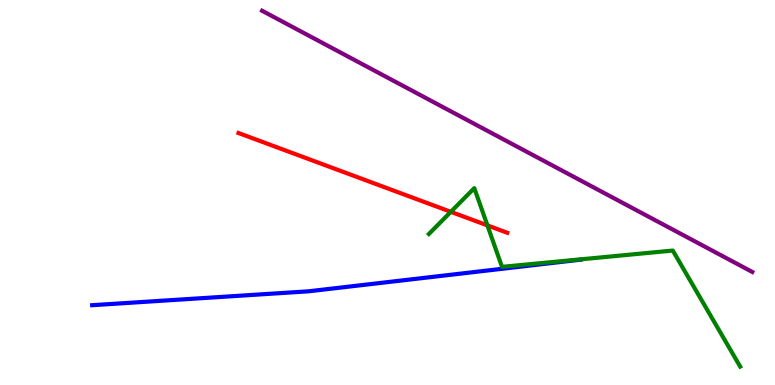[{'lines': ['blue', 'red'], 'intersections': []}, {'lines': ['green', 'red'], 'intersections': [{'x': 5.82, 'y': 4.5}, {'x': 6.29, 'y': 4.15}]}, {'lines': ['purple', 'red'], 'intersections': []}, {'lines': ['blue', 'green'], 'intersections': []}, {'lines': ['blue', 'purple'], 'intersections': []}, {'lines': ['green', 'purple'], 'intersections': []}]